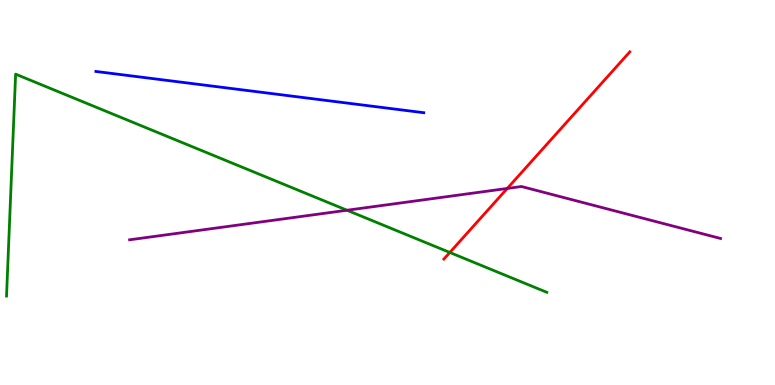[{'lines': ['blue', 'red'], 'intersections': []}, {'lines': ['green', 'red'], 'intersections': [{'x': 5.8, 'y': 3.44}]}, {'lines': ['purple', 'red'], 'intersections': [{'x': 6.55, 'y': 5.11}]}, {'lines': ['blue', 'green'], 'intersections': []}, {'lines': ['blue', 'purple'], 'intersections': []}, {'lines': ['green', 'purple'], 'intersections': [{'x': 4.48, 'y': 4.54}]}]